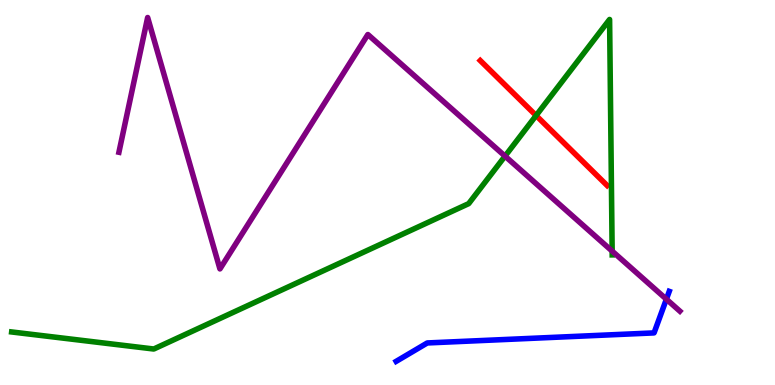[{'lines': ['blue', 'red'], 'intersections': []}, {'lines': ['green', 'red'], 'intersections': [{'x': 6.92, 'y': 7.0}]}, {'lines': ['purple', 'red'], 'intersections': []}, {'lines': ['blue', 'green'], 'intersections': []}, {'lines': ['blue', 'purple'], 'intersections': [{'x': 8.6, 'y': 2.23}]}, {'lines': ['green', 'purple'], 'intersections': [{'x': 6.52, 'y': 5.94}, {'x': 7.9, 'y': 3.48}]}]